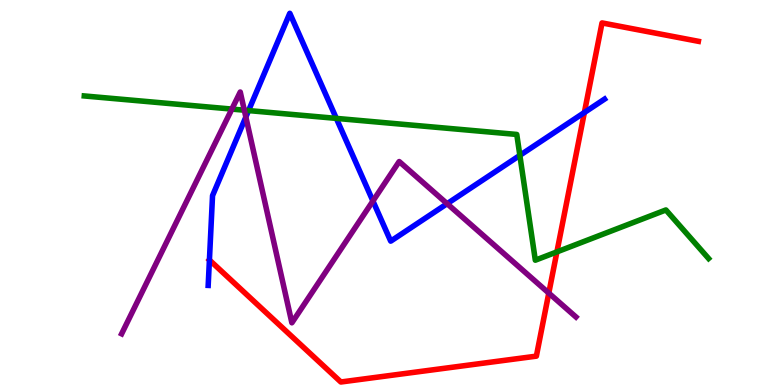[{'lines': ['blue', 'red'], 'intersections': [{'x': 2.7, 'y': 3.25}, {'x': 7.54, 'y': 7.08}]}, {'lines': ['green', 'red'], 'intersections': [{'x': 7.19, 'y': 3.46}]}, {'lines': ['purple', 'red'], 'intersections': [{'x': 7.08, 'y': 2.39}]}, {'lines': ['blue', 'green'], 'intersections': [{'x': 3.21, 'y': 7.13}, {'x': 4.34, 'y': 6.92}, {'x': 6.71, 'y': 5.96}]}, {'lines': ['blue', 'purple'], 'intersections': [{'x': 3.17, 'y': 6.96}, {'x': 4.81, 'y': 4.78}, {'x': 5.77, 'y': 4.71}]}, {'lines': ['green', 'purple'], 'intersections': [{'x': 2.99, 'y': 7.17}, {'x': 3.15, 'y': 7.14}]}]